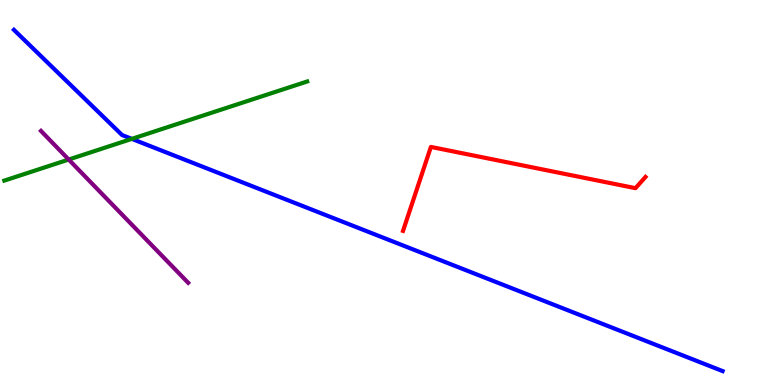[{'lines': ['blue', 'red'], 'intersections': []}, {'lines': ['green', 'red'], 'intersections': []}, {'lines': ['purple', 'red'], 'intersections': []}, {'lines': ['blue', 'green'], 'intersections': [{'x': 1.7, 'y': 6.39}]}, {'lines': ['blue', 'purple'], 'intersections': []}, {'lines': ['green', 'purple'], 'intersections': [{'x': 0.886, 'y': 5.86}]}]